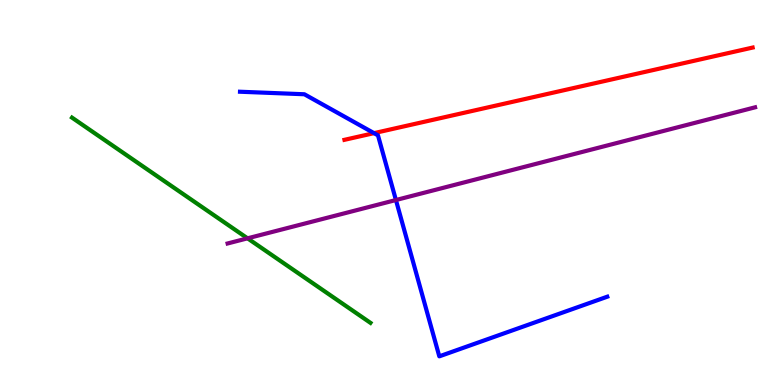[{'lines': ['blue', 'red'], 'intersections': [{'x': 4.83, 'y': 6.54}]}, {'lines': ['green', 'red'], 'intersections': []}, {'lines': ['purple', 'red'], 'intersections': []}, {'lines': ['blue', 'green'], 'intersections': []}, {'lines': ['blue', 'purple'], 'intersections': [{'x': 5.11, 'y': 4.8}]}, {'lines': ['green', 'purple'], 'intersections': [{'x': 3.19, 'y': 3.81}]}]